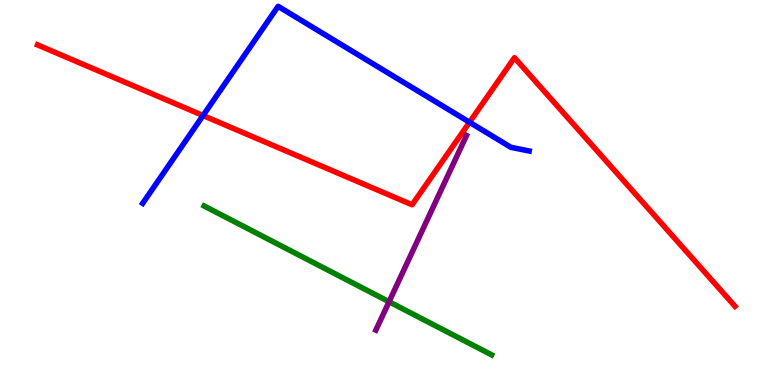[{'lines': ['blue', 'red'], 'intersections': [{'x': 2.62, 'y': 7.0}, {'x': 6.06, 'y': 6.82}]}, {'lines': ['green', 'red'], 'intersections': []}, {'lines': ['purple', 'red'], 'intersections': []}, {'lines': ['blue', 'green'], 'intersections': []}, {'lines': ['blue', 'purple'], 'intersections': []}, {'lines': ['green', 'purple'], 'intersections': [{'x': 5.02, 'y': 2.16}]}]